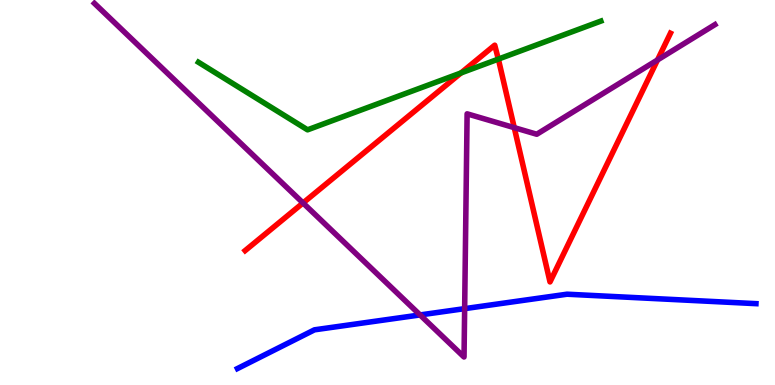[{'lines': ['blue', 'red'], 'intersections': []}, {'lines': ['green', 'red'], 'intersections': [{'x': 5.95, 'y': 8.11}, {'x': 6.43, 'y': 8.46}]}, {'lines': ['purple', 'red'], 'intersections': [{'x': 3.91, 'y': 4.73}, {'x': 6.64, 'y': 6.68}, {'x': 8.48, 'y': 8.44}]}, {'lines': ['blue', 'green'], 'intersections': []}, {'lines': ['blue', 'purple'], 'intersections': [{'x': 5.42, 'y': 1.82}, {'x': 6.0, 'y': 1.98}]}, {'lines': ['green', 'purple'], 'intersections': []}]